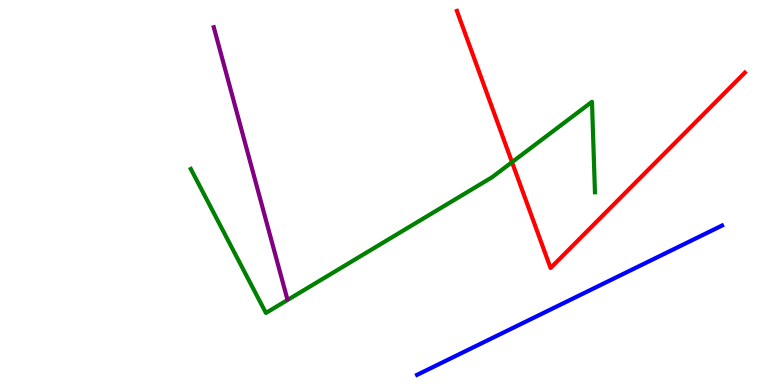[{'lines': ['blue', 'red'], 'intersections': []}, {'lines': ['green', 'red'], 'intersections': [{'x': 6.61, 'y': 5.79}]}, {'lines': ['purple', 'red'], 'intersections': []}, {'lines': ['blue', 'green'], 'intersections': []}, {'lines': ['blue', 'purple'], 'intersections': []}, {'lines': ['green', 'purple'], 'intersections': []}]